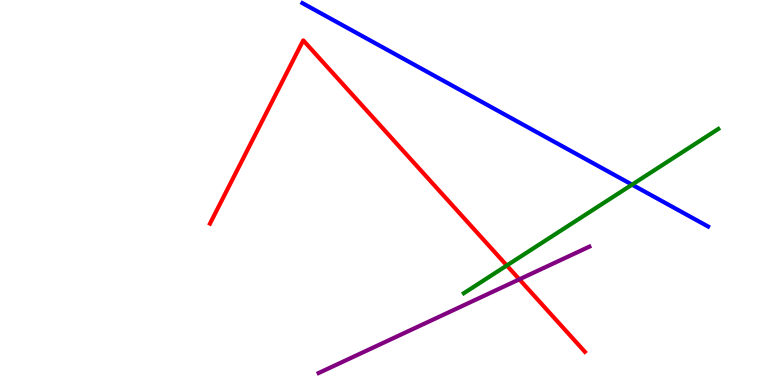[{'lines': ['blue', 'red'], 'intersections': []}, {'lines': ['green', 'red'], 'intersections': [{'x': 6.54, 'y': 3.1}]}, {'lines': ['purple', 'red'], 'intersections': [{'x': 6.7, 'y': 2.74}]}, {'lines': ['blue', 'green'], 'intersections': [{'x': 8.16, 'y': 5.2}]}, {'lines': ['blue', 'purple'], 'intersections': []}, {'lines': ['green', 'purple'], 'intersections': []}]